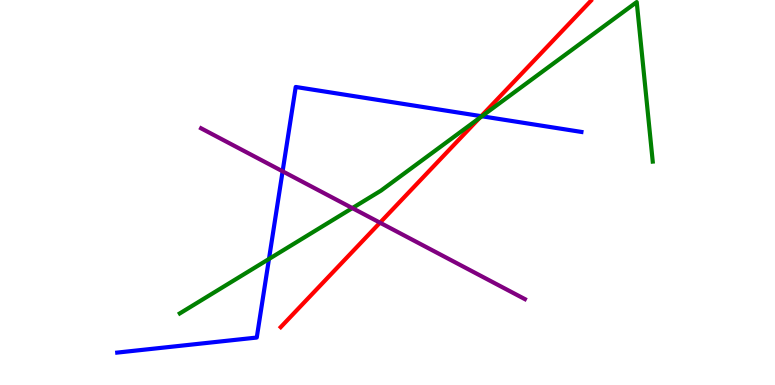[{'lines': ['blue', 'red'], 'intersections': [{'x': 6.21, 'y': 6.98}]}, {'lines': ['green', 'red'], 'intersections': [{'x': 6.19, 'y': 6.94}]}, {'lines': ['purple', 'red'], 'intersections': [{'x': 4.9, 'y': 4.22}]}, {'lines': ['blue', 'green'], 'intersections': [{'x': 3.47, 'y': 3.27}, {'x': 6.22, 'y': 6.98}]}, {'lines': ['blue', 'purple'], 'intersections': [{'x': 3.65, 'y': 5.55}]}, {'lines': ['green', 'purple'], 'intersections': [{'x': 4.55, 'y': 4.59}]}]